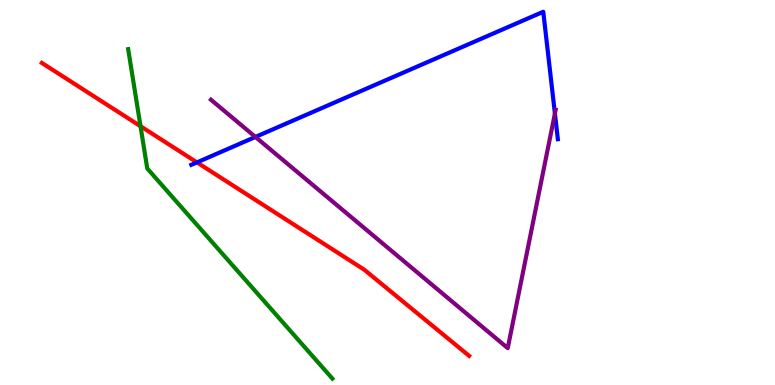[{'lines': ['blue', 'red'], 'intersections': [{'x': 2.54, 'y': 5.78}]}, {'lines': ['green', 'red'], 'intersections': [{'x': 1.81, 'y': 6.72}]}, {'lines': ['purple', 'red'], 'intersections': []}, {'lines': ['blue', 'green'], 'intersections': []}, {'lines': ['blue', 'purple'], 'intersections': [{'x': 3.3, 'y': 6.44}, {'x': 7.16, 'y': 7.05}]}, {'lines': ['green', 'purple'], 'intersections': []}]